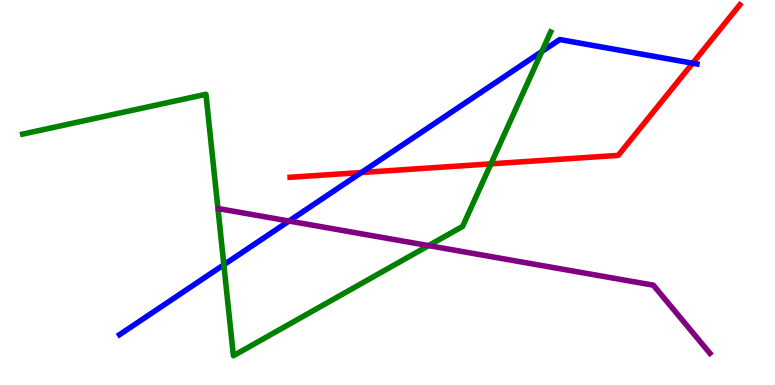[{'lines': ['blue', 'red'], 'intersections': [{'x': 4.66, 'y': 5.52}, {'x': 8.94, 'y': 8.36}]}, {'lines': ['green', 'red'], 'intersections': [{'x': 6.33, 'y': 5.74}]}, {'lines': ['purple', 'red'], 'intersections': []}, {'lines': ['blue', 'green'], 'intersections': [{'x': 2.89, 'y': 3.12}, {'x': 6.99, 'y': 8.66}]}, {'lines': ['blue', 'purple'], 'intersections': [{'x': 3.73, 'y': 4.26}]}, {'lines': ['green', 'purple'], 'intersections': [{'x': 5.53, 'y': 3.62}]}]